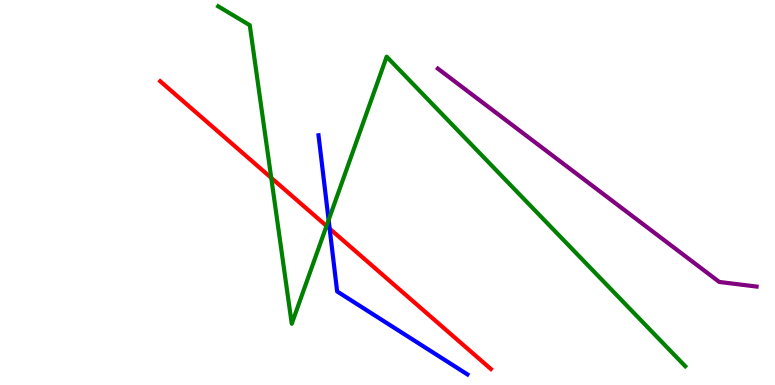[{'lines': ['blue', 'red'], 'intersections': [{'x': 4.25, 'y': 4.06}]}, {'lines': ['green', 'red'], 'intersections': [{'x': 3.5, 'y': 5.38}, {'x': 4.21, 'y': 4.13}]}, {'lines': ['purple', 'red'], 'intersections': []}, {'lines': ['blue', 'green'], 'intersections': [{'x': 4.24, 'y': 4.29}]}, {'lines': ['blue', 'purple'], 'intersections': []}, {'lines': ['green', 'purple'], 'intersections': []}]